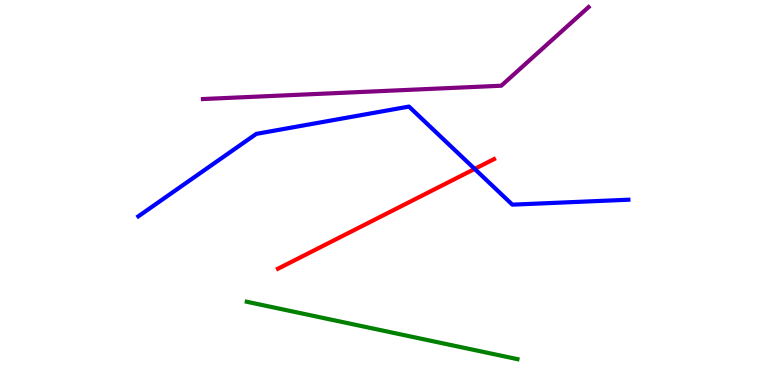[{'lines': ['blue', 'red'], 'intersections': [{'x': 6.13, 'y': 5.61}]}, {'lines': ['green', 'red'], 'intersections': []}, {'lines': ['purple', 'red'], 'intersections': []}, {'lines': ['blue', 'green'], 'intersections': []}, {'lines': ['blue', 'purple'], 'intersections': []}, {'lines': ['green', 'purple'], 'intersections': []}]